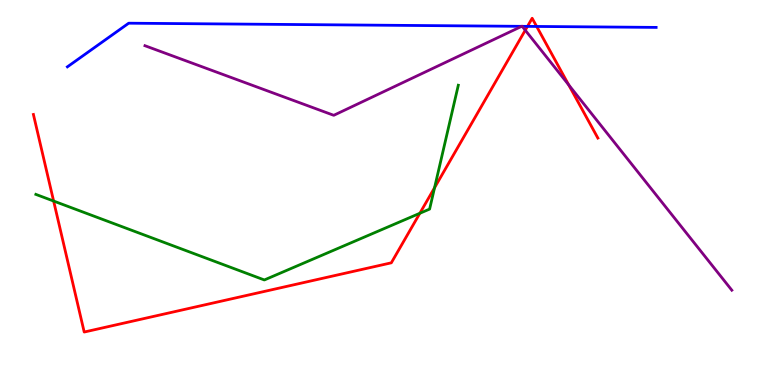[{'lines': ['blue', 'red'], 'intersections': [{'x': 6.81, 'y': 9.31}, {'x': 6.92, 'y': 9.31}]}, {'lines': ['green', 'red'], 'intersections': [{'x': 0.692, 'y': 4.78}, {'x': 5.42, 'y': 4.46}, {'x': 5.61, 'y': 5.12}]}, {'lines': ['purple', 'red'], 'intersections': [{'x': 6.78, 'y': 9.22}, {'x': 7.34, 'y': 7.79}]}, {'lines': ['blue', 'green'], 'intersections': []}, {'lines': ['blue', 'purple'], 'intersections': [{'x': 6.73, 'y': 9.32}, {'x': 6.74, 'y': 9.32}]}, {'lines': ['green', 'purple'], 'intersections': []}]